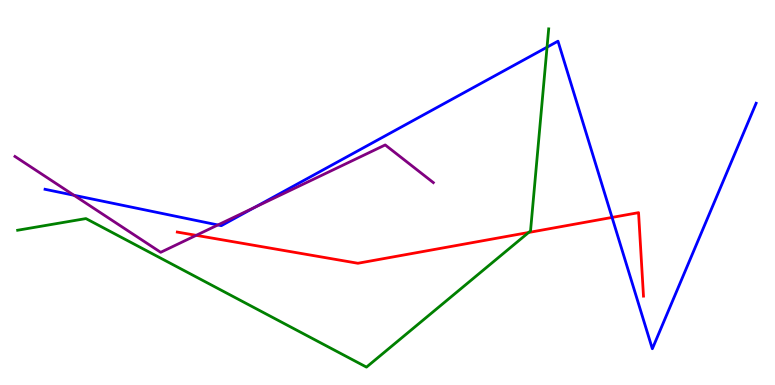[{'lines': ['blue', 'red'], 'intersections': [{'x': 7.9, 'y': 4.35}]}, {'lines': ['green', 'red'], 'intersections': [{'x': 6.82, 'y': 3.96}]}, {'lines': ['purple', 'red'], 'intersections': [{'x': 2.53, 'y': 3.89}]}, {'lines': ['blue', 'green'], 'intersections': [{'x': 7.06, 'y': 8.77}]}, {'lines': ['blue', 'purple'], 'intersections': [{'x': 0.954, 'y': 4.93}, {'x': 2.81, 'y': 4.16}, {'x': 3.29, 'y': 4.62}]}, {'lines': ['green', 'purple'], 'intersections': []}]